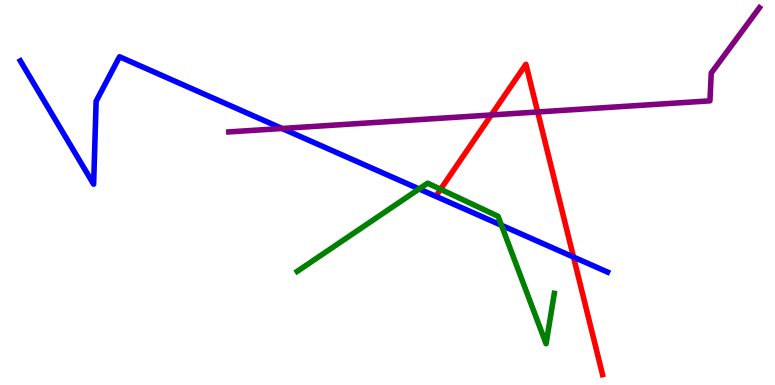[{'lines': ['blue', 'red'], 'intersections': [{'x': 7.4, 'y': 3.32}]}, {'lines': ['green', 'red'], 'intersections': [{'x': 5.68, 'y': 5.08}]}, {'lines': ['purple', 'red'], 'intersections': [{'x': 6.34, 'y': 7.01}, {'x': 6.94, 'y': 7.09}]}, {'lines': ['blue', 'green'], 'intersections': [{'x': 5.41, 'y': 5.09}, {'x': 6.47, 'y': 4.15}]}, {'lines': ['blue', 'purple'], 'intersections': [{'x': 3.64, 'y': 6.66}]}, {'lines': ['green', 'purple'], 'intersections': []}]